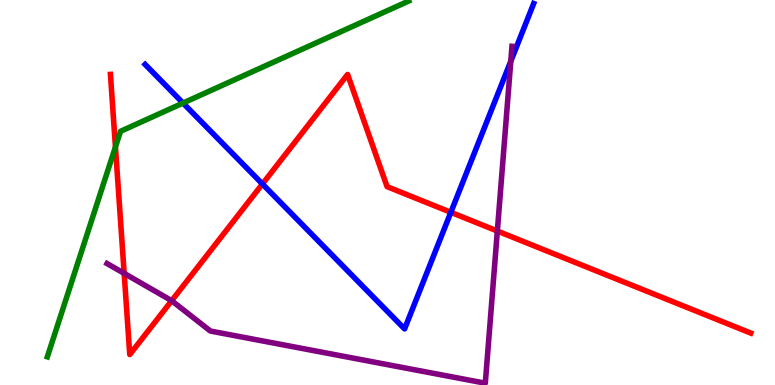[{'lines': ['blue', 'red'], 'intersections': [{'x': 3.39, 'y': 5.22}, {'x': 5.82, 'y': 4.49}]}, {'lines': ['green', 'red'], 'intersections': [{'x': 1.49, 'y': 6.18}]}, {'lines': ['purple', 'red'], 'intersections': [{'x': 1.6, 'y': 2.9}, {'x': 2.22, 'y': 2.19}, {'x': 6.42, 'y': 4.0}]}, {'lines': ['blue', 'green'], 'intersections': [{'x': 2.36, 'y': 7.32}]}, {'lines': ['blue', 'purple'], 'intersections': [{'x': 6.59, 'y': 8.41}]}, {'lines': ['green', 'purple'], 'intersections': []}]